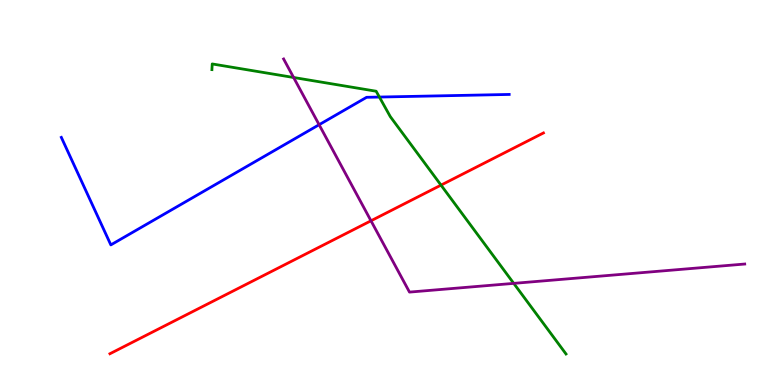[{'lines': ['blue', 'red'], 'intersections': []}, {'lines': ['green', 'red'], 'intersections': [{'x': 5.69, 'y': 5.19}]}, {'lines': ['purple', 'red'], 'intersections': [{'x': 4.79, 'y': 4.27}]}, {'lines': ['blue', 'green'], 'intersections': [{'x': 4.9, 'y': 7.48}]}, {'lines': ['blue', 'purple'], 'intersections': [{'x': 4.12, 'y': 6.76}]}, {'lines': ['green', 'purple'], 'intersections': [{'x': 3.79, 'y': 7.99}, {'x': 6.63, 'y': 2.64}]}]